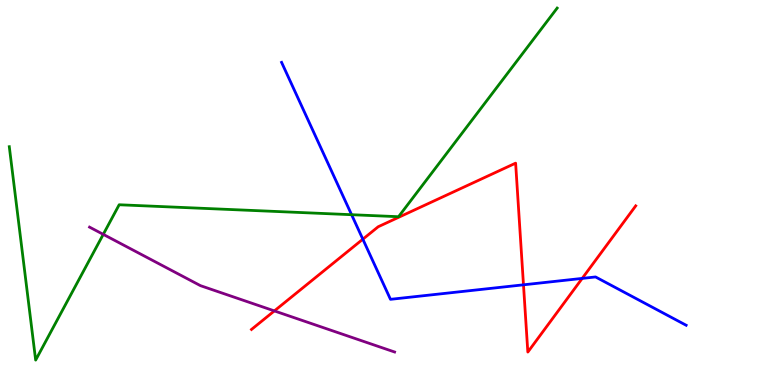[{'lines': ['blue', 'red'], 'intersections': [{'x': 4.68, 'y': 3.79}, {'x': 6.75, 'y': 2.6}, {'x': 7.51, 'y': 2.77}]}, {'lines': ['green', 'red'], 'intersections': []}, {'lines': ['purple', 'red'], 'intersections': [{'x': 3.54, 'y': 1.92}]}, {'lines': ['blue', 'green'], 'intersections': [{'x': 4.54, 'y': 4.42}]}, {'lines': ['blue', 'purple'], 'intersections': []}, {'lines': ['green', 'purple'], 'intersections': [{'x': 1.33, 'y': 3.91}]}]